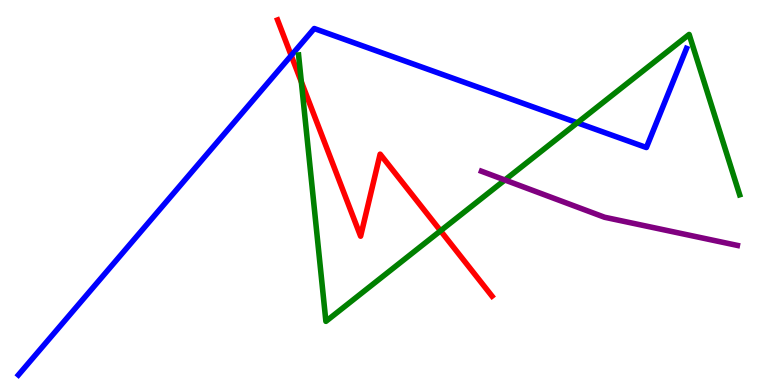[{'lines': ['blue', 'red'], 'intersections': [{'x': 3.76, 'y': 8.56}]}, {'lines': ['green', 'red'], 'intersections': [{'x': 3.89, 'y': 7.87}, {'x': 5.68, 'y': 4.01}]}, {'lines': ['purple', 'red'], 'intersections': []}, {'lines': ['blue', 'green'], 'intersections': [{'x': 7.45, 'y': 6.81}]}, {'lines': ['blue', 'purple'], 'intersections': []}, {'lines': ['green', 'purple'], 'intersections': [{'x': 6.51, 'y': 5.32}]}]